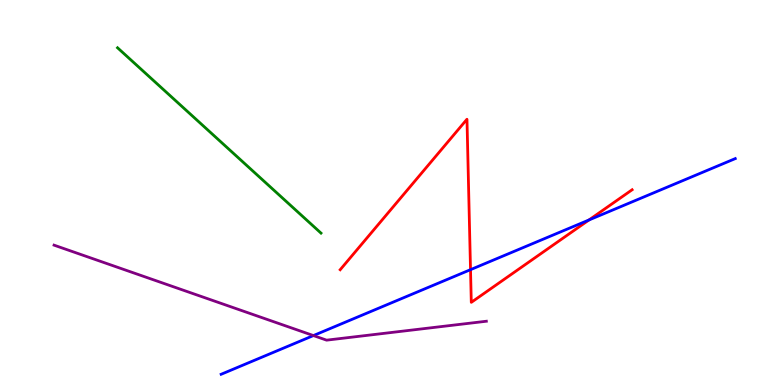[{'lines': ['blue', 'red'], 'intersections': [{'x': 6.07, 'y': 3.0}, {'x': 7.6, 'y': 4.29}]}, {'lines': ['green', 'red'], 'intersections': []}, {'lines': ['purple', 'red'], 'intersections': []}, {'lines': ['blue', 'green'], 'intersections': []}, {'lines': ['blue', 'purple'], 'intersections': [{'x': 4.04, 'y': 1.28}]}, {'lines': ['green', 'purple'], 'intersections': []}]